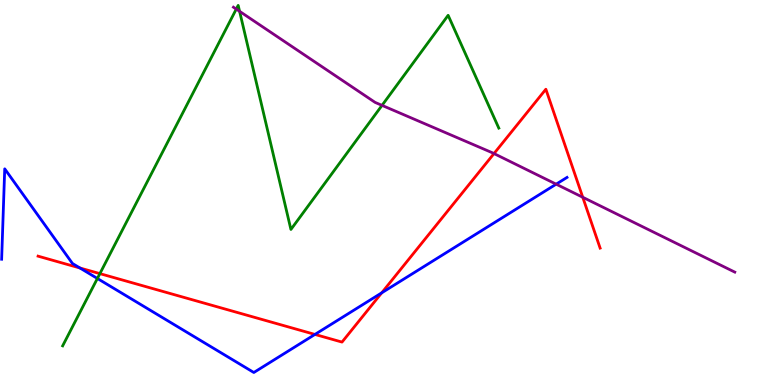[{'lines': ['blue', 'red'], 'intersections': [{'x': 1.03, 'y': 3.04}, {'x': 4.06, 'y': 1.31}, {'x': 4.93, 'y': 2.39}]}, {'lines': ['green', 'red'], 'intersections': [{'x': 1.29, 'y': 2.89}]}, {'lines': ['purple', 'red'], 'intersections': [{'x': 6.37, 'y': 6.01}, {'x': 7.52, 'y': 4.88}]}, {'lines': ['blue', 'green'], 'intersections': [{'x': 1.26, 'y': 2.77}]}, {'lines': ['blue', 'purple'], 'intersections': [{'x': 7.18, 'y': 5.22}]}, {'lines': ['green', 'purple'], 'intersections': [{'x': 3.05, 'y': 9.76}, {'x': 3.09, 'y': 9.71}, {'x': 4.93, 'y': 7.26}]}]